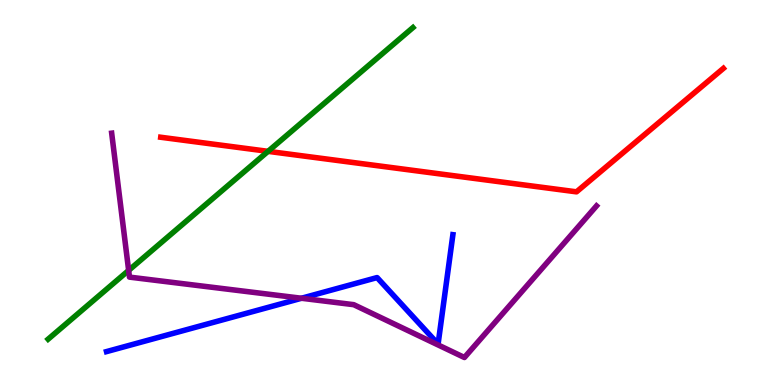[{'lines': ['blue', 'red'], 'intersections': []}, {'lines': ['green', 'red'], 'intersections': [{'x': 3.46, 'y': 6.07}]}, {'lines': ['purple', 'red'], 'intersections': []}, {'lines': ['blue', 'green'], 'intersections': []}, {'lines': ['blue', 'purple'], 'intersections': [{'x': 3.89, 'y': 2.25}]}, {'lines': ['green', 'purple'], 'intersections': [{'x': 1.66, 'y': 2.98}]}]